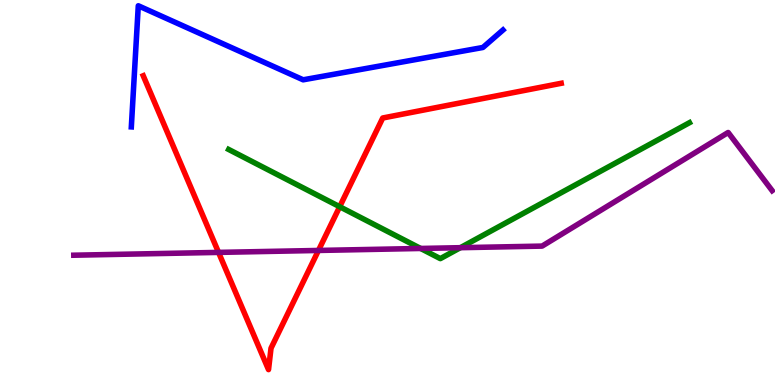[{'lines': ['blue', 'red'], 'intersections': []}, {'lines': ['green', 'red'], 'intersections': [{'x': 4.38, 'y': 4.63}]}, {'lines': ['purple', 'red'], 'intersections': [{'x': 2.82, 'y': 3.44}, {'x': 4.11, 'y': 3.49}]}, {'lines': ['blue', 'green'], 'intersections': []}, {'lines': ['blue', 'purple'], 'intersections': []}, {'lines': ['green', 'purple'], 'intersections': [{'x': 5.43, 'y': 3.55}, {'x': 5.94, 'y': 3.57}]}]